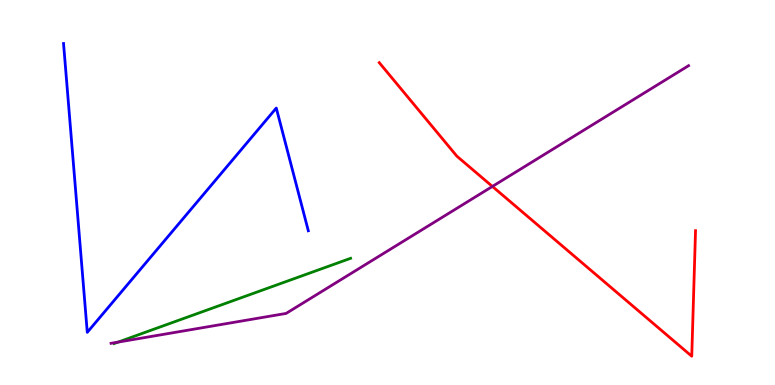[{'lines': ['blue', 'red'], 'intersections': []}, {'lines': ['green', 'red'], 'intersections': []}, {'lines': ['purple', 'red'], 'intersections': [{'x': 6.35, 'y': 5.16}]}, {'lines': ['blue', 'green'], 'intersections': []}, {'lines': ['blue', 'purple'], 'intersections': []}, {'lines': ['green', 'purple'], 'intersections': [{'x': 1.52, 'y': 1.11}]}]